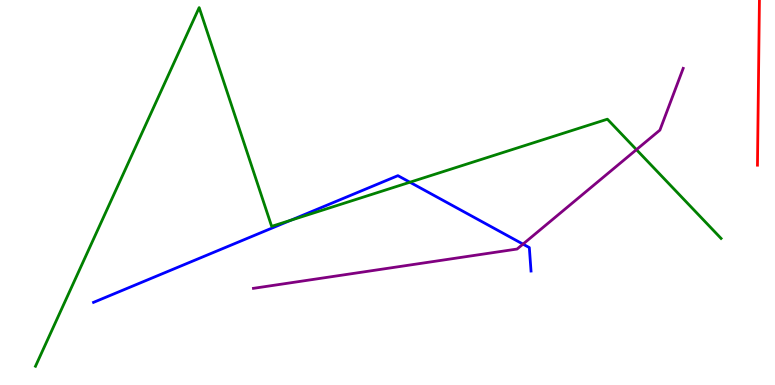[{'lines': ['blue', 'red'], 'intersections': []}, {'lines': ['green', 'red'], 'intersections': []}, {'lines': ['purple', 'red'], 'intersections': []}, {'lines': ['blue', 'green'], 'intersections': [{'x': 3.75, 'y': 4.28}, {'x': 5.29, 'y': 5.27}]}, {'lines': ['blue', 'purple'], 'intersections': [{'x': 6.75, 'y': 3.66}]}, {'lines': ['green', 'purple'], 'intersections': [{'x': 8.21, 'y': 6.11}]}]